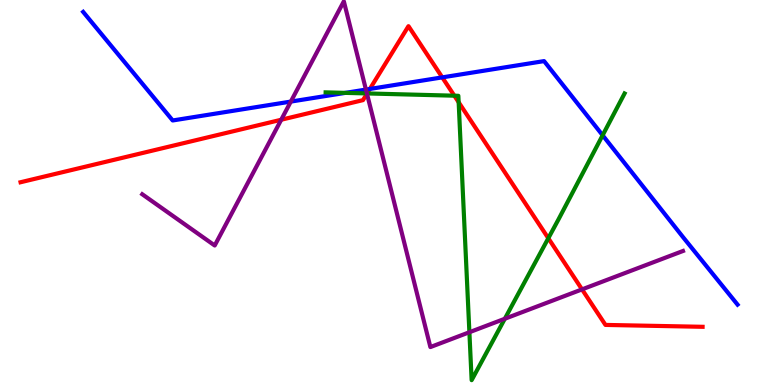[{'lines': ['blue', 'red'], 'intersections': [{'x': 4.77, 'y': 7.69}, {'x': 5.71, 'y': 7.99}]}, {'lines': ['green', 'red'], 'intersections': [{'x': 4.74, 'y': 7.57}, {'x': 5.86, 'y': 7.51}, {'x': 5.92, 'y': 7.34}, {'x': 7.08, 'y': 3.81}]}, {'lines': ['purple', 'red'], 'intersections': [{'x': 3.63, 'y': 6.89}, {'x': 4.73, 'y': 7.57}, {'x': 7.51, 'y': 2.48}]}, {'lines': ['blue', 'green'], 'intersections': [{'x': 4.46, 'y': 7.59}, {'x': 7.78, 'y': 6.49}]}, {'lines': ['blue', 'purple'], 'intersections': [{'x': 3.75, 'y': 7.36}, {'x': 4.72, 'y': 7.67}]}, {'lines': ['green', 'purple'], 'intersections': [{'x': 4.73, 'y': 7.57}, {'x': 6.06, 'y': 1.37}, {'x': 6.51, 'y': 1.72}]}]